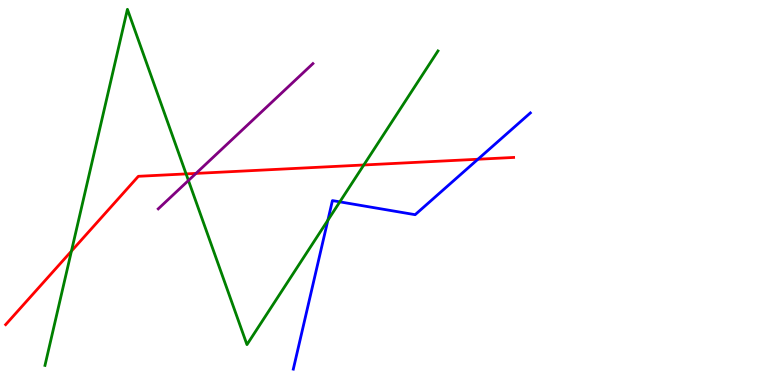[{'lines': ['blue', 'red'], 'intersections': [{'x': 6.17, 'y': 5.86}]}, {'lines': ['green', 'red'], 'intersections': [{'x': 0.922, 'y': 3.48}, {'x': 2.4, 'y': 5.48}, {'x': 4.69, 'y': 5.71}]}, {'lines': ['purple', 'red'], 'intersections': [{'x': 2.53, 'y': 5.5}]}, {'lines': ['blue', 'green'], 'intersections': [{'x': 4.23, 'y': 4.28}, {'x': 4.38, 'y': 4.76}]}, {'lines': ['blue', 'purple'], 'intersections': []}, {'lines': ['green', 'purple'], 'intersections': [{'x': 2.43, 'y': 5.31}]}]